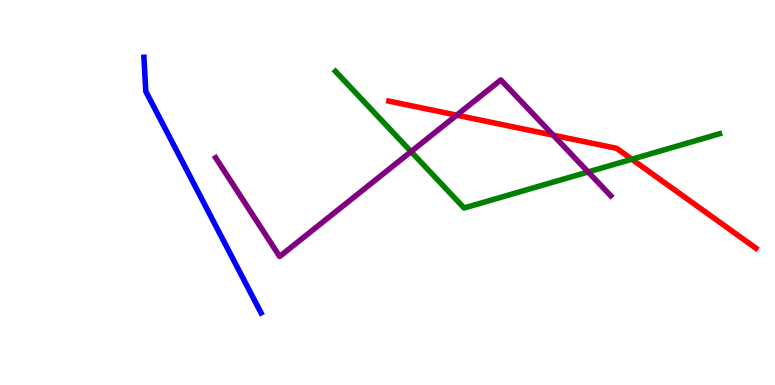[{'lines': ['blue', 'red'], 'intersections': []}, {'lines': ['green', 'red'], 'intersections': [{'x': 8.15, 'y': 5.86}]}, {'lines': ['purple', 'red'], 'intersections': [{'x': 5.89, 'y': 7.01}, {'x': 7.14, 'y': 6.49}]}, {'lines': ['blue', 'green'], 'intersections': []}, {'lines': ['blue', 'purple'], 'intersections': []}, {'lines': ['green', 'purple'], 'intersections': [{'x': 5.3, 'y': 6.06}, {'x': 7.59, 'y': 5.53}]}]